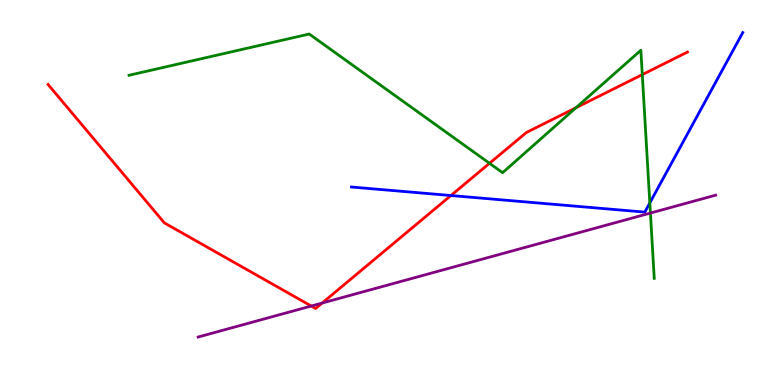[{'lines': ['blue', 'red'], 'intersections': [{'x': 5.82, 'y': 4.92}]}, {'lines': ['green', 'red'], 'intersections': [{'x': 6.32, 'y': 5.76}, {'x': 7.43, 'y': 7.2}, {'x': 8.29, 'y': 8.06}]}, {'lines': ['purple', 'red'], 'intersections': [{'x': 4.02, 'y': 2.05}, {'x': 4.16, 'y': 2.13}]}, {'lines': ['blue', 'green'], 'intersections': [{'x': 8.38, 'y': 4.73}]}, {'lines': ['blue', 'purple'], 'intersections': []}, {'lines': ['green', 'purple'], 'intersections': [{'x': 8.39, 'y': 4.47}]}]